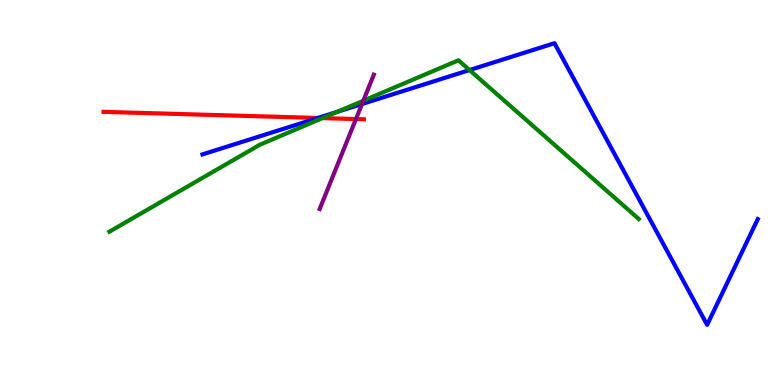[{'lines': ['blue', 'red'], 'intersections': [{'x': 4.1, 'y': 6.94}]}, {'lines': ['green', 'red'], 'intersections': [{'x': 4.16, 'y': 6.93}]}, {'lines': ['purple', 'red'], 'intersections': [{'x': 4.59, 'y': 6.91}]}, {'lines': ['blue', 'green'], 'intersections': [{'x': 4.35, 'y': 7.09}, {'x': 6.06, 'y': 8.18}]}, {'lines': ['blue', 'purple'], 'intersections': [{'x': 4.67, 'y': 7.3}]}, {'lines': ['green', 'purple'], 'intersections': [{'x': 4.69, 'y': 7.38}]}]